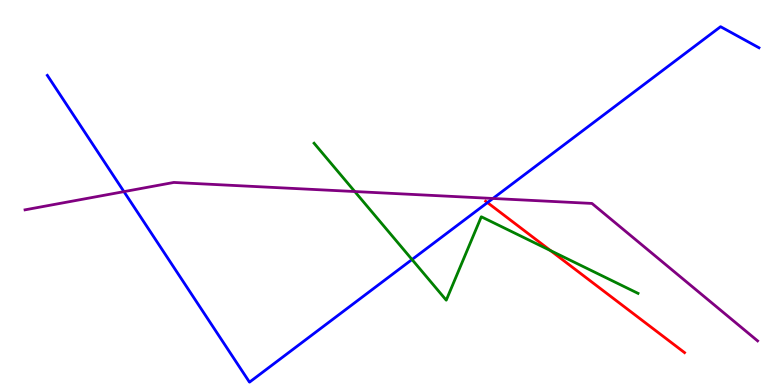[{'lines': ['blue', 'red'], 'intersections': [{'x': 6.29, 'y': 4.74}]}, {'lines': ['green', 'red'], 'intersections': [{'x': 7.1, 'y': 3.49}]}, {'lines': ['purple', 'red'], 'intersections': []}, {'lines': ['blue', 'green'], 'intersections': [{'x': 5.32, 'y': 3.26}]}, {'lines': ['blue', 'purple'], 'intersections': [{'x': 1.6, 'y': 5.02}, {'x': 6.36, 'y': 4.84}]}, {'lines': ['green', 'purple'], 'intersections': [{'x': 4.58, 'y': 5.03}]}]